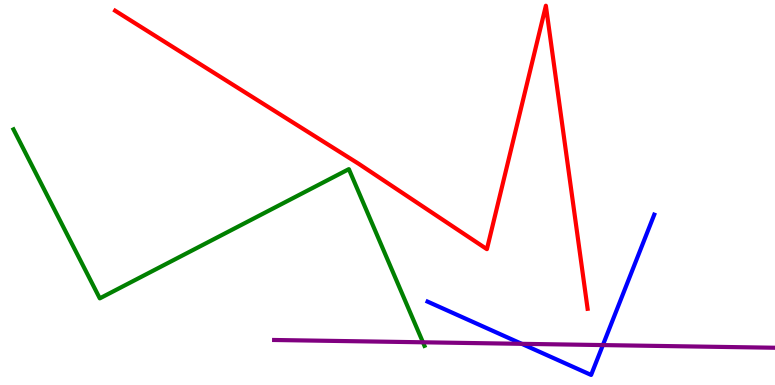[{'lines': ['blue', 'red'], 'intersections': []}, {'lines': ['green', 'red'], 'intersections': []}, {'lines': ['purple', 'red'], 'intersections': []}, {'lines': ['blue', 'green'], 'intersections': []}, {'lines': ['blue', 'purple'], 'intersections': [{'x': 6.73, 'y': 1.07}, {'x': 7.78, 'y': 1.04}]}, {'lines': ['green', 'purple'], 'intersections': [{'x': 5.46, 'y': 1.11}]}]